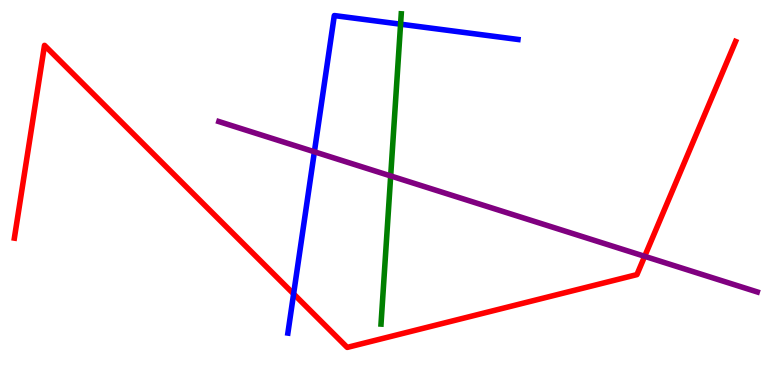[{'lines': ['blue', 'red'], 'intersections': [{'x': 3.79, 'y': 2.37}]}, {'lines': ['green', 'red'], 'intersections': []}, {'lines': ['purple', 'red'], 'intersections': [{'x': 8.32, 'y': 3.34}]}, {'lines': ['blue', 'green'], 'intersections': [{'x': 5.17, 'y': 9.37}]}, {'lines': ['blue', 'purple'], 'intersections': [{'x': 4.06, 'y': 6.06}]}, {'lines': ['green', 'purple'], 'intersections': [{'x': 5.04, 'y': 5.43}]}]